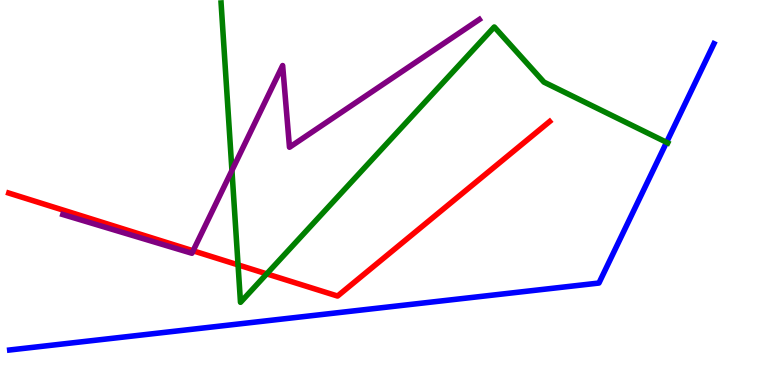[{'lines': ['blue', 'red'], 'intersections': []}, {'lines': ['green', 'red'], 'intersections': [{'x': 3.07, 'y': 3.12}, {'x': 3.44, 'y': 2.89}]}, {'lines': ['purple', 'red'], 'intersections': [{'x': 2.49, 'y': 3.49}]}, {'lines': ['blue', 'green'], 'intersections': [{'x': 8.6, 'y': 6.3}]}, {'lines': ['blue', 'purple'], 'intersections': []}, {'lines': ['green', 'purple'], 'intersections': [{'x': 2.99, 'y': 5.57}]}]